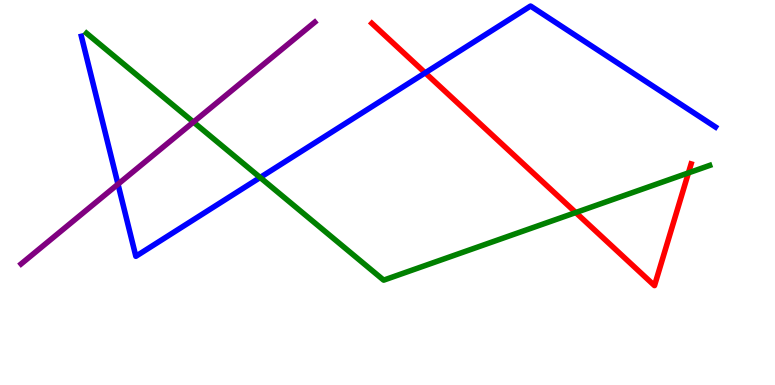[{'lines': ['blue', 'red'], 'intersections': [{'x': 5.49, 'y': 8.11}]}, {'lines': ['green', 'red'], 'intersections': [{'x': 7.43, 'y': 4.48}, {'x': 8.88, 'y': 5.51}]}, {'lines': ['purple', 'red'], 'intersections': []}, {'lines': ['blue', 'green'], 'intersections': [{'x': 3.36, 'y': 5.39}]}, {'lines': ['blue', 'purple'], 'intersections': [{'x': 1.52, 'y': 5.22}]}, {'lines': ['green', 'purple'], 'intersections': [{'x': 2.5, 'y': 6.83}]}]